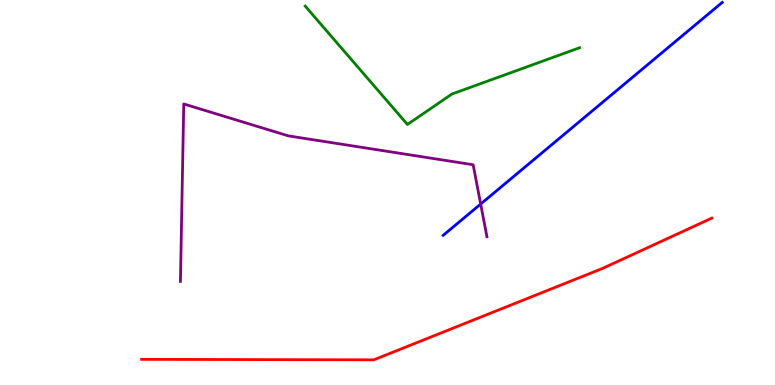[{'lines': ['blue', 'red'], 'intersections': []}, {'lines': ['green', 'red'], 'intersections': []}, {'lines': ['purple', 'red'], 'intersections': []}, {'lines': ['blue', 'green'], 'intersections': []}, {'lines': ['blue', 'purple'], 'intersections': [{'x': 6.2, 'y': 4.7}]}, {'lines': ['green', 'purple'], 'intersections': []}]